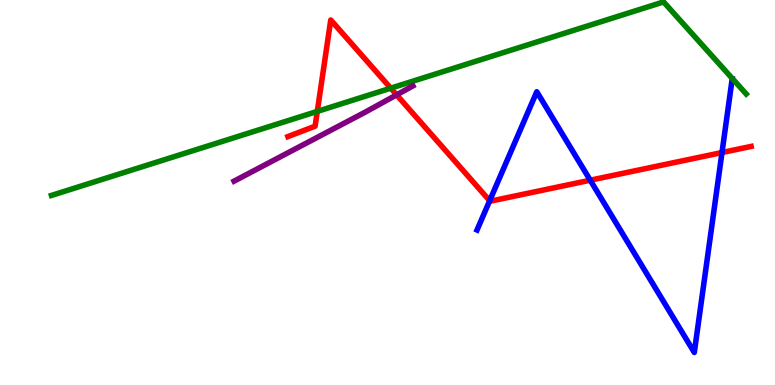[{'lines': ['blue', 'red'], 'intersections': [{'x': 6.32, 'y': 4.79}, {'x': 7.62, 'y': 5.32}, {'x': 9.32, 'y': 6.04}]}, {'lines': ['green', 'red'], 'intersections': [{'x': 4.09, 'y': 7.11}, {'x': 5.04, 'y': 7.71}]}, {'lines': ['purple', 'red'], 'intersections': [{'x': 5.12, 'y': 7.54}]}, {'lines': ['blue', 'green'], 'intersections': []}, {'lines': ['blue', 'purple'], 'intersections': []}, {'lines': ['green', 'purple'], 'intersections': []}]